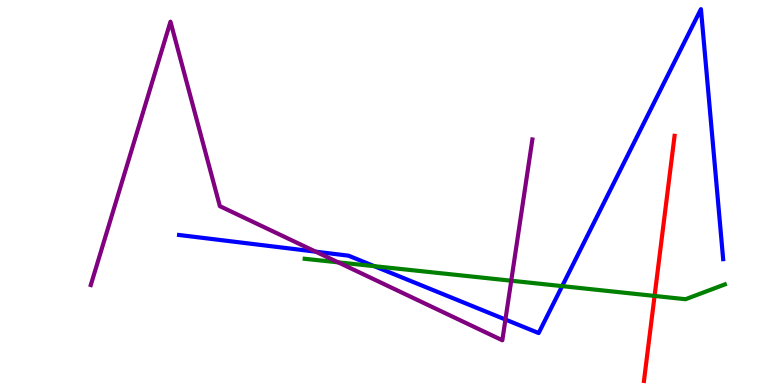[{'lines': ['blue', 'red'], 'intersections': []}, {'lines': ['green', 'red'], 'intersections': [{'x': 8.45, 'y': 2.31}]}, {'lines': ['purple', 'red'], 'intersections': []}, {'lines': ['blue', 'green'], 'intersections': [{'x': 4.83, 'y': 3.09}, {'x': 7.25, 'y': 2.57}]}, {'lines': ['blue', 'purple'], 'intersections': [{'x': 4.07, 'y': 3.46}, {'x': 6.52, 'y': 1.7}]}, {'lines': ['green', 'purple'], 'intersections': [{'x': 4.36, 'y': 3.19}, {'x': 6.6, 'y': 2.71}]}]